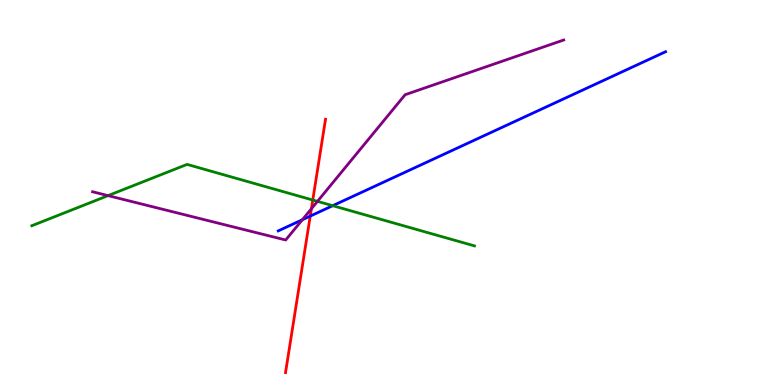[{'lines': ['blue', 'red'], 'intersections': [{'x': 4.0, 'y': 4.39}]}, {'lines': ['green', 'red'], 'intersections': [{'x': 4.04, 'y': 4.8}]}, {'lines': ['purple', 'red'], 'intersections': [{'x': 4.02, 'y': 4.58}]}, {'lines': ['blue', 'green'], 'intersections': [{'x': 4.29, 'y': 4.66}]}, {'lines': ['blue', 'purple'], 'intersections': [{'x': 3.9, 'y': 4.29}]}, {'lines': ['green', 'purple'], 'intersections': [{'x': 1.39, 'y': 4.92}, {'x': 4.1, 'y': 4.77}]}]